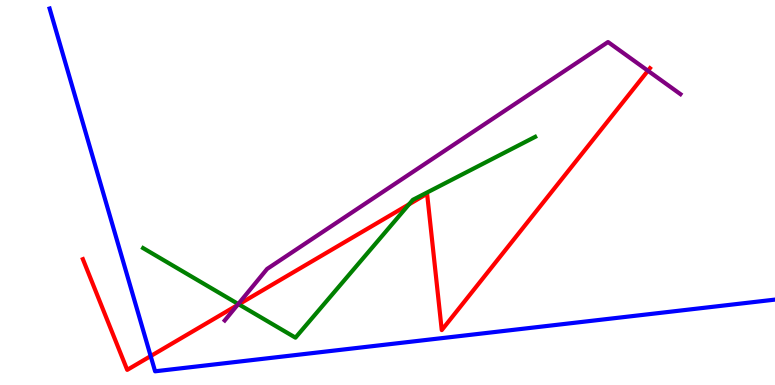[{'lines': ['blue', 'red'], 'intersections': [{'x': 1.94, 'y': 0.751}]}, {'lines': ['green', 'red'], 'intersections': [{'x': 3.08, 'y': 2.1}, {'x': 5.28, 'y': 4.69}]}, {'lines': ['purple', 'red'], 'intersections': [{'x': 3.06, 'y': 2.07}, {'x': 8.36, 'y': 8.16}]}, {'lines': ['blue', 'green'], 'intersections': []}, {'lines': ['blue', 'purple'], 'intersections': []}, {'lines': ['green', 'purple'], 'intersections': [{'x': 3.07, 'y': 2.1}]}]